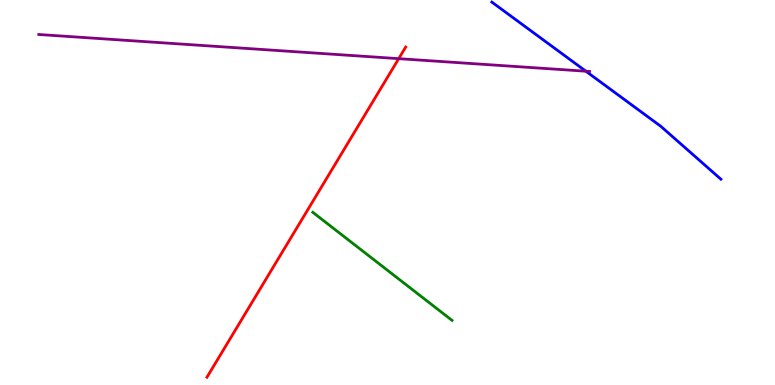[{'lines': ['blue', 'red'], 'intersections': []}, {'lines': ['green', 'red'], 'intersections': []}, {'lines': ['purple', 'red'], 'intersections': [{'x': 5.14, 'y': 8.48}]}, {'lines': ['blue', 'green'], 'intersections': []}, {'lines': ['blue', 'purple'], 'intersections': [{'x': 7.56, 'y': 8.15}]}, {'lines': ['green', 'purple'], 'intersections': []}]